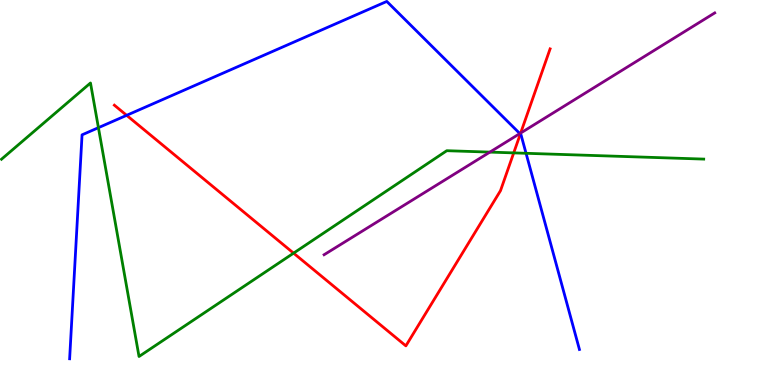[{'lines': ['blue', 'red'], 'intersections': [{'x': 1.63, 'y': 7.0}, {'x': 6.71, 'y': 6.52}]}, {'lines': ['green', 'red'], 'intersections': [{'x': 3.79, 'y': 3.42}, {'x': 6.63, 'y': 6.03}]}, {'lines': ['purple', 'red'], 'intersections': [{'x': 6.72, 'y': 6.54}]}, {'lines': ['blue', 'green'], 'intersections': [{'x': 1.27, 'y': 6.68}, {'x': 6.79, 'y': 6.02}]}, {'lines': ['blue', 'purple'], 'intersections': [{'x': 6.71, 'y': 6.53}]}, {'lines': ['green', 'purple'], 'intersections': [{'x': 6.32, 'y': 6.05}]}]